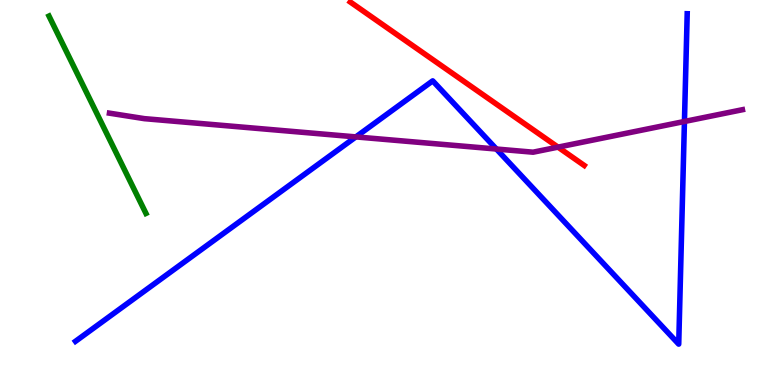[{'lines': ['blue', 'red'], 'intersections': []}, {'lines': ['green', 'red'], 'intersections': []}, {'lines': ['purple', 'red'], 'intersections': [{'x': 7.2, 'y': 6.18}]}, {'lines': ['blue', 'green'], 'intersections': []}, {'lines': ['blue', 'purple'], 'intersections': [{'x': 4.59, 'y': 6.44}, {'x': 6.41, 'y': 6.13}, {'x': 8.83, 'y': 6.84}]}, {'lines': ['green', 'purple'], 'intersections': []}]